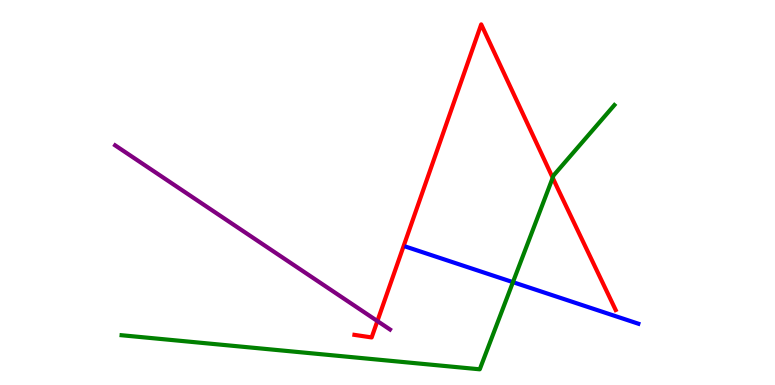[{'lines': ['blue', 'red'], 'intersections': []}, {'lines': ['green', 'red'], 'intersections': [{'x': 7.13, 'y': 5.38}]}, {'lines': ['purple', 'red'], 'intersections': [{'x': 4.87, 'y': 1.66}]}, {'lines': ['blue', 'green'], 'intersections': [{'x': 6.62, 'y': 2.67}]}, {'lines': ['blue', 'purple'], 'intersections': []}, {'lines': ['green', 'purple'], 'intersections': []}]